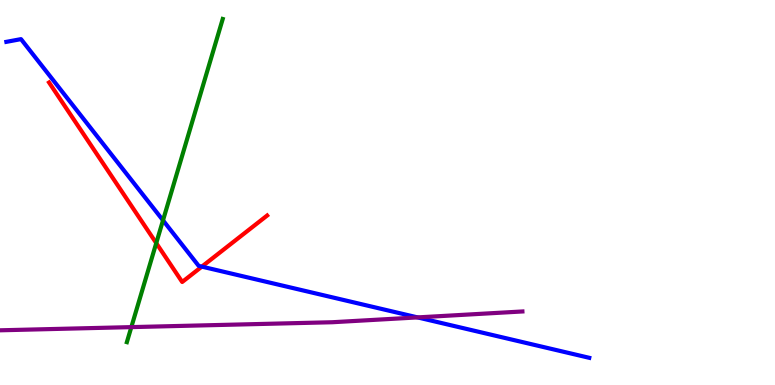[{'lines': ['blue', 'red'], 'intersections': [{'x': 2.6, 'y': 3.07}]}, {'lines': ['green', 'red'], 'intersections': [{'x': 2.02, 'y': 3.69}]}, {'lines': ['purple', 'red'], 'intersections': []}, {'lines': ['blue', 'green'], 'intersections': [{'x': 2.1, 'y': 4.28}]}, {'lines': ['blue', 'purple'], 'intersections': [{'x': 5.39, 'y': 1.76}]}, {'lines': ['green', 'purple'], 'intersections': [{'x': 1.69, 'y': 1.5}]}]